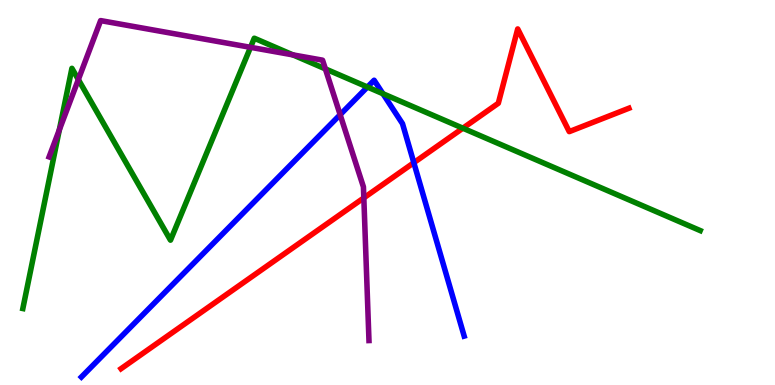[{'lines': ['blue', 'red'], 'intersections': [{'x': 5.34, 'y': 5.77}]}, {'lines': ['green', 'red'], 'intersections': [{'x': 5.97, 'y': 6.67}]}, {'lines': ['purple', 'red'], 'intersections': [{'x': 4.69, 'y': 4.86}]}, {'lines': ['blue', 'green'], 'intersections': [{'x': 4.74, 'y': 7.74}, {'x': 4.94, 'y': 7.57}]}, {'lines': ['blue', 'purple'], 'intersections': [{'x': 4.39, 'y': 7.02}]}, {'lines': ['green', 'purple'], 'intersections': [{'x': 0.766, 'y': 6.63}, {'x': 1.01, 'y': 7.93}, {'x': 3.23, 'y': 8.77}, {'x': 3.78, 'y': 8.57}, {'x': 4.2, 'y': 8.21}]}]